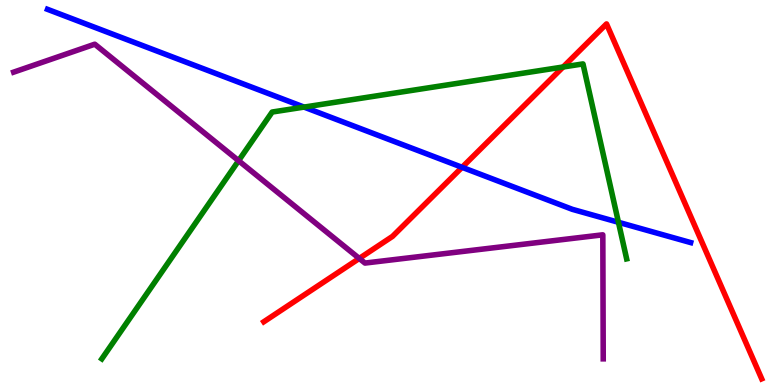[{'lines': ['blue', 'red'], 'intersections': [{'x': 5.96, 'y': 5.65}]}, {'lines': ['green', 'red'], 'intersections': [{'x': 7.27, 'y': 8.26}]}, {'lines': ['purple', 'red'], 'intersections': [{'x': 4.64, 'y': 3.29}]}, {'lines': ['blue', 'green'], 'intersections': [{'x': 3.92, 'y': 7.22}, {'x': 7.98, 'y': 4.23}]}, {'lines': ['blue', 'purple'], 'intersections': []}, {'lines': ['green', 'purple'], 'intersections': [{'x': 3.08, 'y': 5.83}]}]